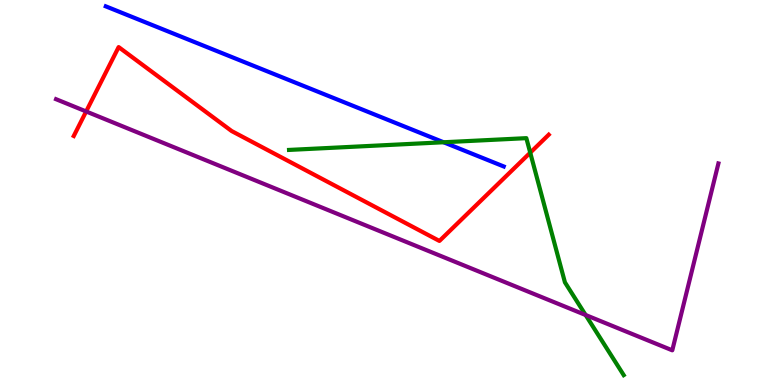[{'lines': ['blue', 'red'], 'intersections': []}, {'lines': ['green', 'red'], 'intersections': [{'x': 6.84, 'y': 6.03}]}, {'lines': ['purple', 'red'], 'intersections': [{'x': 1.11, 'y': 7.1}]}, {'lines': ['blue', 'green'], 'intersections': [{'x': 5.72, 'y': 6.3}]}, {'lines': ['blue', 'purple'], 'intersections': []}, {'lines': ['green', 'purple'], 'intersections': [{'x': 7.56, 'y': 1.82}]}]